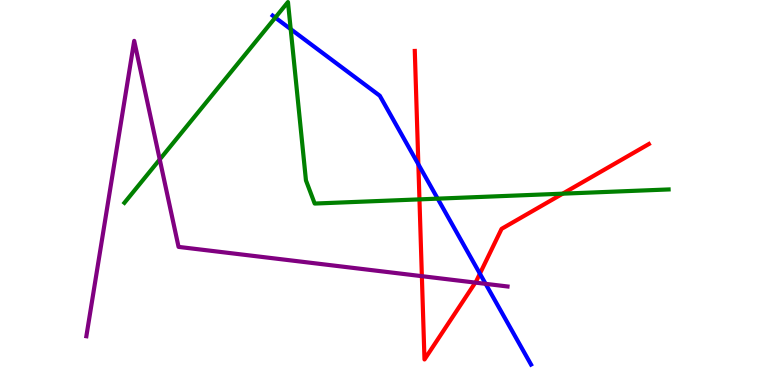[{'lines': ['blue', 'red'], 'intersections': [{'x': 5.4, 'y': 5.73}, {'x': 6.19, 'y': 2.89}]}, {'lines': ['green', 'red'], 'intersections': [{'x': 5.41, 'y': 4.82}, {'x': 7.26, 'y': 4.97}]}, {'lines': ['purple', 'red'], 'intersections': [{'x': 5.44, 'y': 2.83}, {'x': 6.13, 'y': 2.66}]}, {'lines': ['blue', 'green'], 'intersections': [{'x': 3.55, 'y': 9.54}, {'x': 3.75, 'y': 9.24}, {'x': 5.65, 'y': 4.84}]}, {'lines': ['blue', 'purple'], 'intersections': [{'x': 6.27, 'y': 2.63}]}, {'lines': ['green', 'purple'], 'intersections': [{'x': 2.06, 'y': 5.86}]}]